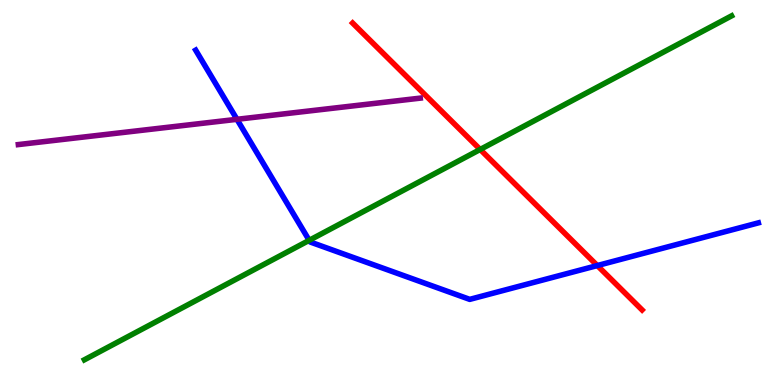[{'lines': ['blue', 'red'], 'intersections': [{'x': 7.71, 'y': 3.1}]}, {'lines': ['green', 'red'], 'intersections': [{'x': 6.2, 'y': 6.12}]}, {'lines': ['purple', 'red'], 'intersections': []}, {'lines': ['blue', 'green'], 'intersections': [{'x': 3.99, 'y': 3.76}]}, {'lines': ['blue', 'purple'], 'intersections': [{'x': 3.06, 'y': 6.9}]}, {'lines': ['green', 'purple'], 'intersections': []}]